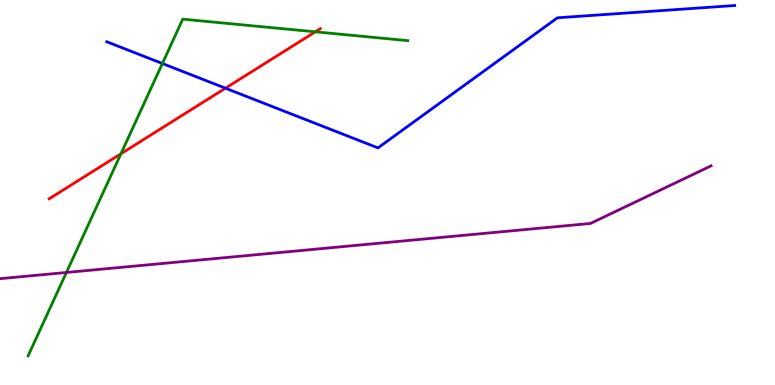[{'lines': ['blue', 'red'], 'intersections': [{'x': 2.91, 'y': 7.71}]}, {'lines': ['green', 'red'], 'intersections': [{'x': 1.56, 'y': 6.01}, {'x': 4.07, 'y': 9.17}]}, {'lines': ['purple', 'red'], 'intersections': []}, {'lines': ['blue', 'green'], 'intersections': [{'x': 2.1, 'y': 8.35}]}, {'lines': ['blue', 'purple'], 'intersections': []}, {'lines': ['green', 'purple'], 'intersections': [{'x': 0.857, 'y': 2.92}]}]